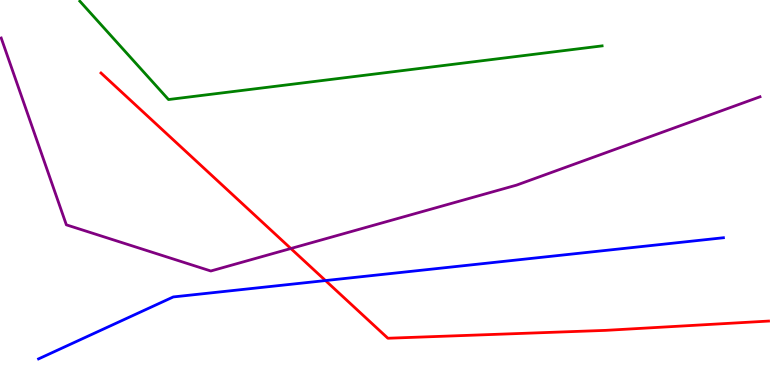[{'lines': ['blue', 'red'], 'intersections': [{'x': 4.2, 'y': 2.71}]}, {'lines': ['green', 'red'], 'intersections': []}, {'lines': ['purple', 'red'], 'intersections': [{'x': 3.75, 'y': 3.54}]}, {'lines': ['blue', 'green'], 'intersections': []}, {'lines': ['blue', 'purple'], 'intersections': []}, {'lines': ['green', 'purple'], 'intersections': []}]